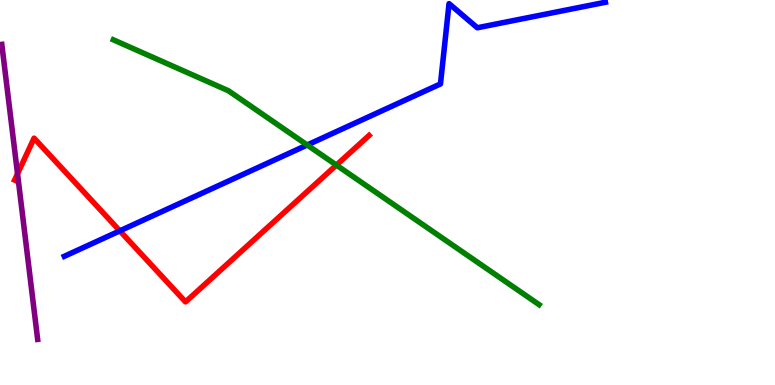[{'lines': ['blue', 'red'], 'intersections': [{'x': 1.55, 'y': 4.0}]}, {'lines': ['green', 'red'], 'intersections': [{'x': 4.34, 'y': 5.71}]}, {'lines': ['purple', 'red'], 'intersections': [{'x': 0.226, 'y': 5.49}]}, {'lines': ['blue', 'green'], 'intersections': [{'x': 3.96, 'y': 6.23}]}, {'lines': ['blue', 'purple'], 'intersections': []}, {'lines': ['green', 'purple'], 'intersections': []}]